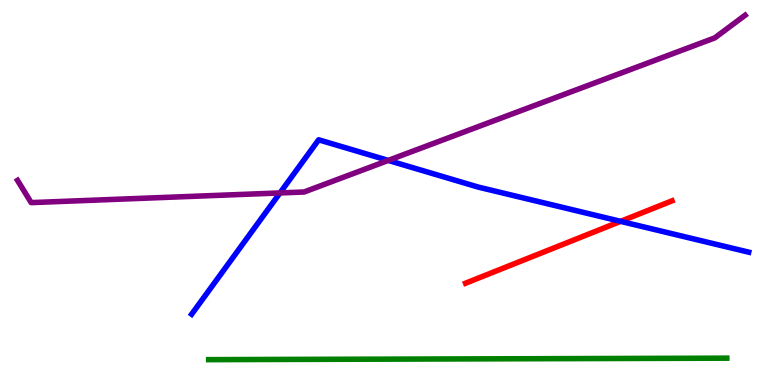[{'lines': ['blue', 'red'], 'intersections': [{'x': 8.01, 'y': 4.25}]}, {'lines': ['green', 'red'], 'intersections': []}, {'lines': ['purple', 'red'], 'intersections': []}, {'lines': ['blue', 'green'], 'intersections': []}, {'lines': ['blue', 'purple'], 'intersections': [{'x': 3.61, 'y': 4.99}, {'x': 5.01, 'y': 5.83}]}, {'lines': ['green', 'purple'], 'intersections': []}]